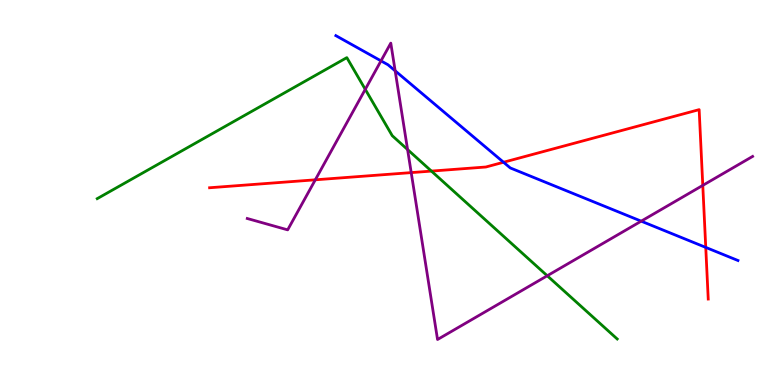[{'lines': ['blue', 'red'], 'intersections': [{'x': 6.5, 'y': 5.79}, {'x': 9.11, 'y': 3.57}]}, {'lines': ['green', 'red'], 'intersections': [{'x': 5.57, 'y': 5.56}]}, {'lines': ['purple', 'red'], 'intersections': [{'x': 4.07, 'y': 5.33}, {'x': 5.31, 'y': 5.52}, {'x': 9.07, 'y': 5.18}]}, {'lines': ['blue', 'green'], 'intersections': []}, {'lines': ['blue', 'purple'], 'intersections': [{'x': 4.92, 'y': 8.42}, {'x': 5.1, 'y': 8.16}, {'x': 8.27, 'y': 4.26}]}, {'lines': ['green', 'purple'], 'intersections': [{'x': 4.71, 'y': 7.68}, {'x': 5.26, 'y': 6.12}, {'x': 7.06, 'y': 2.84}]}]